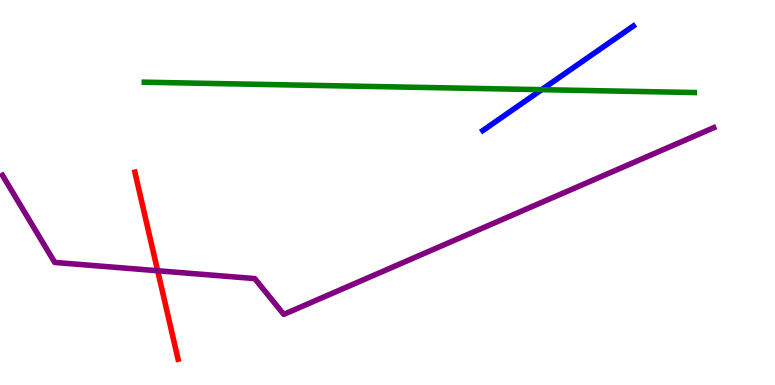[{'lines': ['blue', 'red'], 'intersections': []}, {'lines': ['green', 'red'], 'intersections': []}, {'lines': ['purple', 'red'], 'intersections': [{'x': 2.03, 'y': 2.97}]}, {'lines': ['blue', 'green'], 'intersections': [{'x': 6.99, 'y': 7.67}]}, {'lines': ['blue', 'purple'], 'intersections': []}, {'lines': ['green', 'purple'], 'intersections': []}]